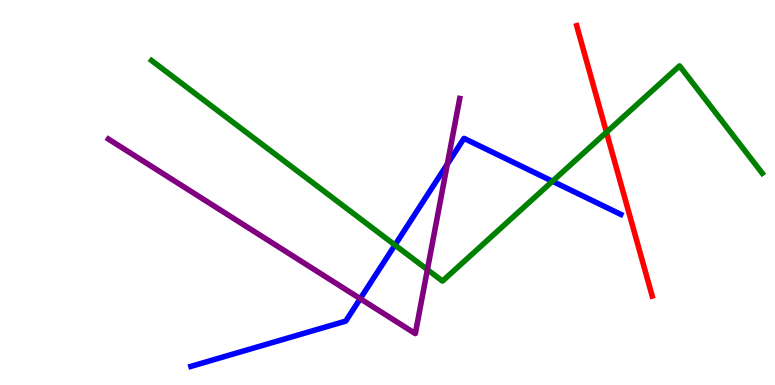[{'lines': ['blue', 'red'], 'intersections': []}, {'lines': ['green', 'red'], 'intersections': [{'x': 7.83, 'y': 6.57}]}, {'lines': ['purple', 'red'], 'intersections': []}, {'lines': ['blue', 'green'], 'intersections': [{'x': 5.1, 'y': 3.64}, {'x': 7.13, 'y': 5.29}]}, {'lines': ['blue', 'purple'], 'intersections': [{'x': 4.65, 'y': 2.24}, {'x': 5.77, 'y': 5.74}]}, {'lines': ['green', 'purple'], 'intersections': [{'x': 5.51, 'y': 3.0}]}]